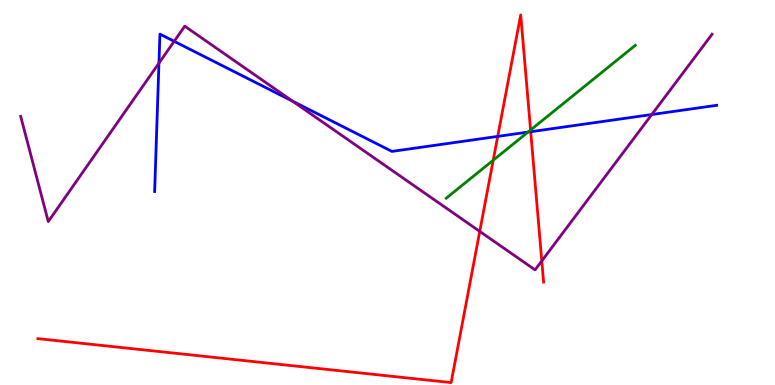[{'lines': ['blue', 'red'], 'intersections': [{'x': 6.42, 'y': 6.46}, {'x': 6.85, 'y': 6.58}]}, {'lines': ['green', 'red'], 'intersections': [{'x': 6.36, 'y': 5.84}, {'x': 6.85, 'y': 6.62}]}, {'lines': ['purple', 'red'], 'intersections': [{'x': 6.19, 'y': 3.99}, {'x': 6.99, 'y': 3.22}]}, {'lines': ['blue', 'green'], 'intersections': [{'x': 6.81, 'y': 6.57}]}, {'lines': ['blue', 'purple'], 'intersections': [{'x': 2.05, 'y': 8.36}, {'x': 2.25, 'y': 8.93}, {'x': 3.78, 'y': 7.37}, {'x': 8.41, 'y': 7.03}]}, {'lines': ['green', 'purple'], 'intersections': []}]